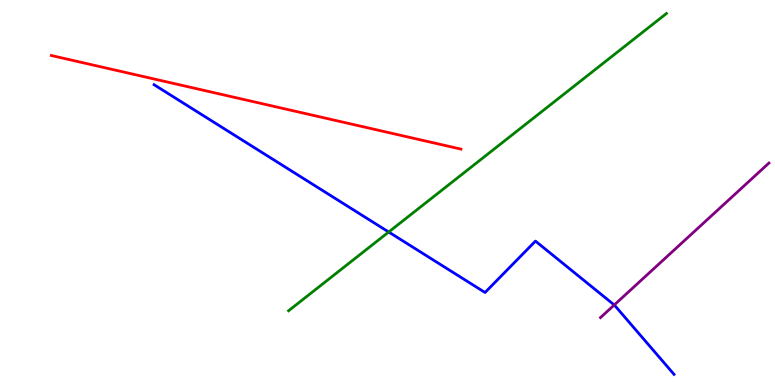[{'lines': ['blue', 'red'], 'intersections': []}, {'lines': ['green', 'red'], 'intersections': []}, {'lines': ['purple', 'red'], 'intersections': []}, {'lines': ['blue', 'green'], 'intersections': [{'x': 5.02, 'y': 3.97}]}, {'lines': ['blue', 'purple'], 'intersections': [{'x': 7.93, 'y': 2.08}]}, {'lines': ['green', 'purple'], 'intersections': []}]